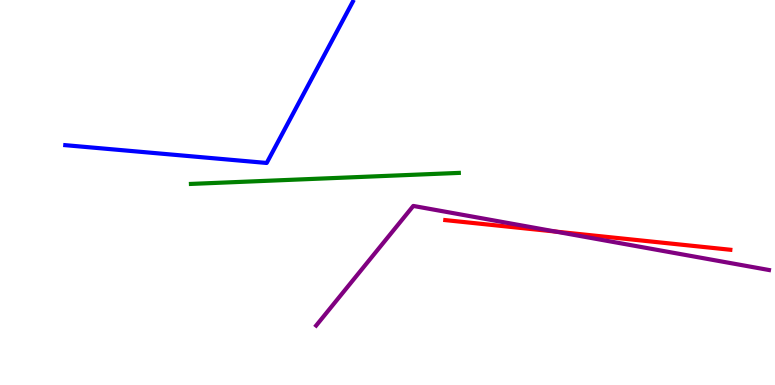[{'lines': ['blue', 'red'], 'intersections': []}, {'lines': ['green', 'red'], 'intersections': []}, {'lines': ['purple', 'red'], 'intersections': [{'x': 7.17, 'y': 3.98}]}, {'lines': ['blue', 'green'], 'intersections': []}, {'lines': ['blue', 'purple'], 'intersections': []}, {'lines': ['green', 'purple'], 'intersections': []}]